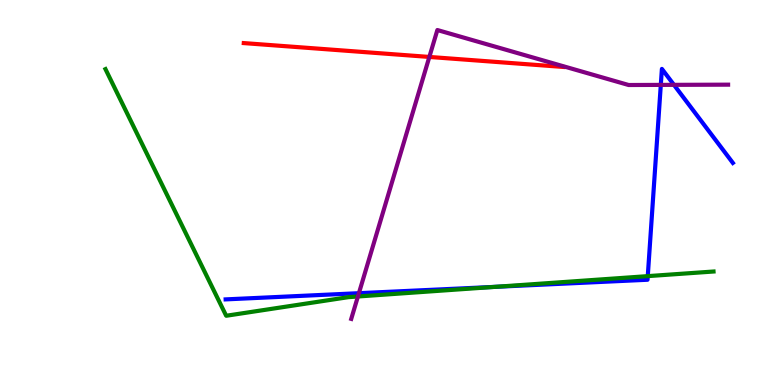[{'lines': ['blue', 'red'], 'intersections': []}, {'lines': ['green', 'red'], 'intersections': []}, {'lines': ['purple', 'red'], 'intersections': [{'x': 5.54, 'y': 8.52}]}, {'lines': ['blue', 'green'], 'intersections': [{'x': 6.39, 'y': 2.55}, {'x': 8.36, 'y': 2.83}]}, {'lines': ['blue', 'purple'], 'intersections': [{'x': 4.63, 'y': 2.38}, {'x': 8.53, 'y': 7.79}, {'x': 8.7, 'y': 7.8}]}, {'lines': ['green', 'purple'], 'intersections': [{'x': 4.62, 'y': 2.3}]}]